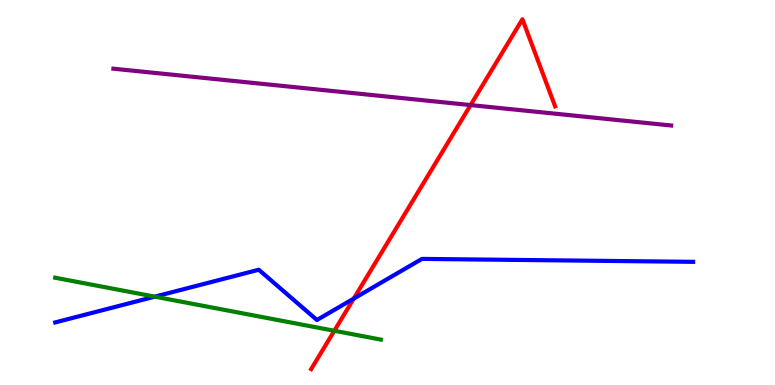[{'lines': ['blue', 'red'], 'intersections': [{'x': 4.56, 'y': 2.24}]}, {'lines': ['green', 'red'], 'intersections': [{'x': 4.31, 'y': 1.41}]}, {'lines': ['purple', 'red'], 'intersections': [{'x': 6.07, 'y': 7.27}]}, {'lines': ['blue', 'green'], 'intersections': [{'x': 2.0, 'y': 2.29}]}, {'lines': ['blue', 'purple'], 'intersections': []}, {'lines': ['green', 'purple'], 'intersections': []}]